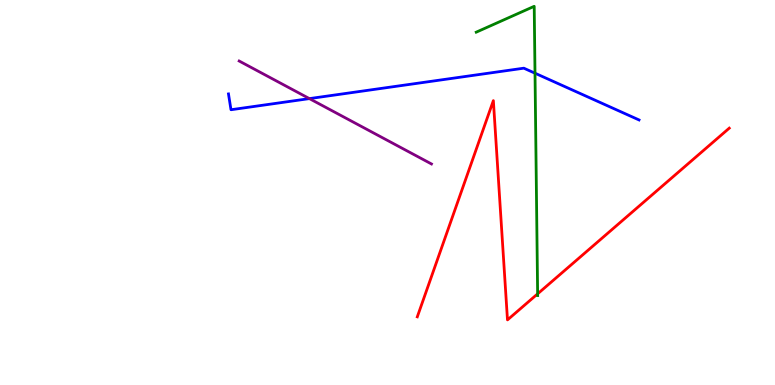[{'lines': ['blue', 'red'], 'intersections': []}, {'lines': ['green', 'red'], 'intersections': [{'x': 6.94, 'y': 2.37}]}, {'lines': ['purple', 'red'], 'intersections': []}, {'lines': ['blue', 'green'], 'intersections': [{'x': 6.9, 'y': 8.1}]}, {'lines': ['blue', 'purple'], 'intersections': [{'x': 3.99, 'y': 7.44}]}, {'lines': ['green', 'purple'], 'intersections': []}]